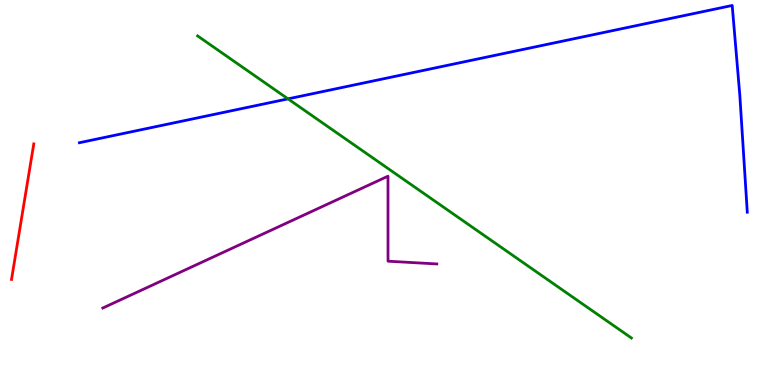[{'lines': ['blue', 'red'], 'intersections': []}, {'lines': ['green', 'red'], 'intersections': []}, {'lines': ['purple', 'red'], 'intersections': []}, {'lines': ['blue', 'green'], 'intersections': [{'x': 3.72, 'y': 7.43}]}, {'lines': ['blue', 'purple'], 'intersections': []}, {'lines': ['green', 'purple'], 'intersections': []}]